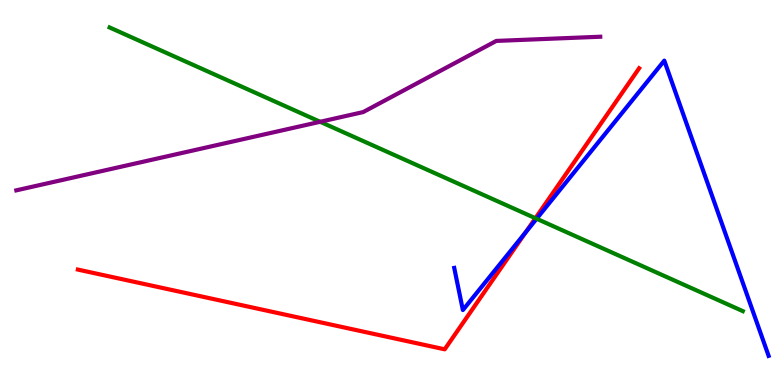[{'lines': ['blue', 'red'], 'intersections': [{'x': 6.78, 'y': 3.96}]}, {'lines': ['green', 'red'], 'intersections': [{'x': 6.91, 'y': 4.33}]}, {'lines': ['purple', 'red'], 'intersections': []}, {'lines': ['blue', 'green'], 'intersections': [{'x': 6.92, 'y': 4.32}]}, {'lines': ['blue', 'purple'], 'intersections': []}, {'lines': ['green', 'purple'], 'intersections': [{'x': 4.13, 'y': 6.84}]}]